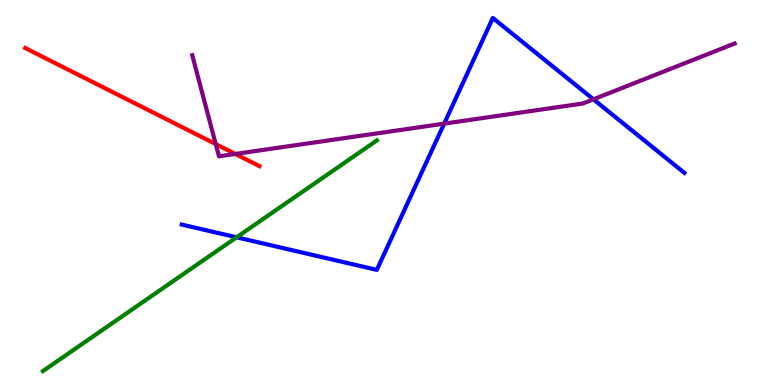[{'lines': ['blue', 'red'], 'intersections': []}, {'lines': ['green', 'red'], 'intersections': []}, {'lines': ['purple', 'red'], 'intersections': [{'x': 2.78, 'y': 6.26}, {'x': 3.04, 'y': 6.0}]}, {'lines': ['blue', 'green'], 'intersections': [{'x': 3.05, 'y': 3.84}]}, {'lines': ['blue', 'purple'], 'intersections': [{'x': 5.73, 'y': 6.79}, {'x': 7.66, 'y': 7.42}]}, {'lines': ['green', 'purple'], 'intersections': []}]